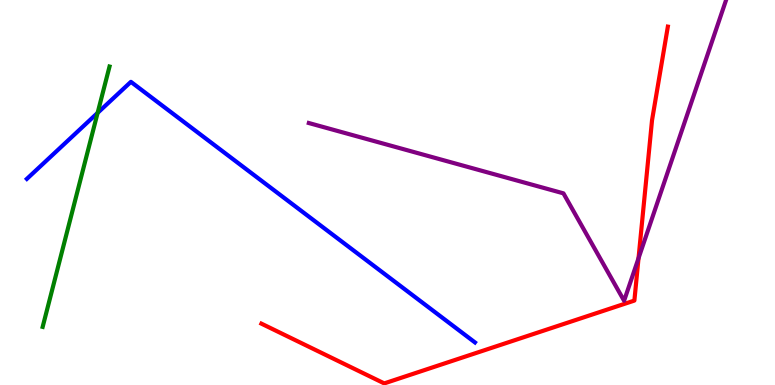[{'lines': ['blue', 'red'], 'intersections': []}, {'lines': ['green', 'red'], 'intersections': []}, {'lines': ['purple', 'red'], 'intersections': [{'x': 8.24, 'y': 3.29}]}, {'lines': ['blue', 'green'], 'intersections': [{'x': 1.26, 'y': 7.07}]}, {'lines': ['blue', 'purple'], 'intersections': []}, {'lines': ['green', 'purple'], 'intersections': []}]